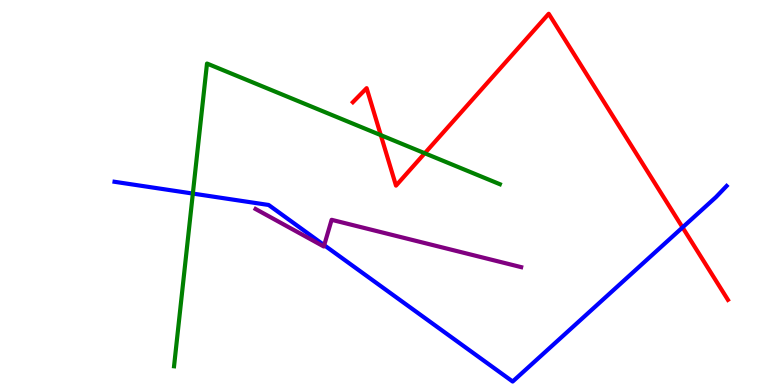[{'lines': ['blue', 'red'], 'intersections': [{'x': 8.81, 'y': 4.09}]}, {'lines': ['green', 'red'], 'intersections': [{'x': 4.91, 'y': 6.49}, {'x': 5.48, 'y': 6.02}]}, {'lines': ['purple', 'red'], 'intersections': []}, {'lines': ['blue', 'green'], 'intersections': [{'x': 2.49, 'y': 4.97}]}, {'lines': ['blue', 'purple'], 'intersections': [{'x': 4.18, 'y': 3.63}]}, {'lines': ['green', 'purple'], 'intersections': []}]